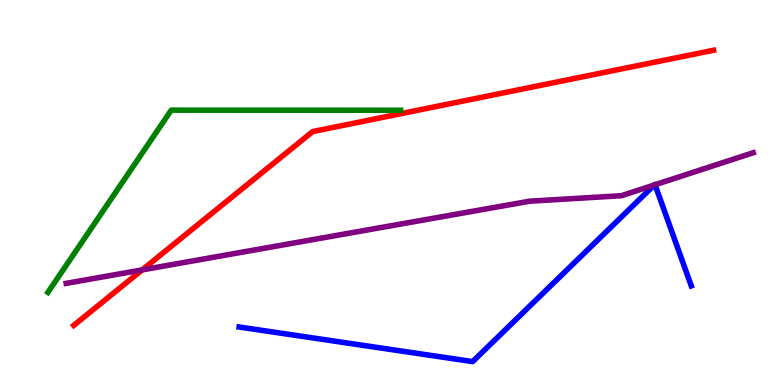[{'lines': ['blue', 'red'], 'intersections': []}, {'lines': ['green', 'red'], 'intersections': []}, {'lines': ['purple', 'red'], 'intersections': [{'x': 1.83, 'y': 2.99}]}, {'lines': ['blue', 'green'], 'intersections': []}, {'lines': ['blue', 'purple'], 'intersections': [{'x': 8.44, 'y': 5.2}, {'x': 8.45, 'y': 5.2}]}, {'lines': ['green', 'purple'], 'intersections': []}]